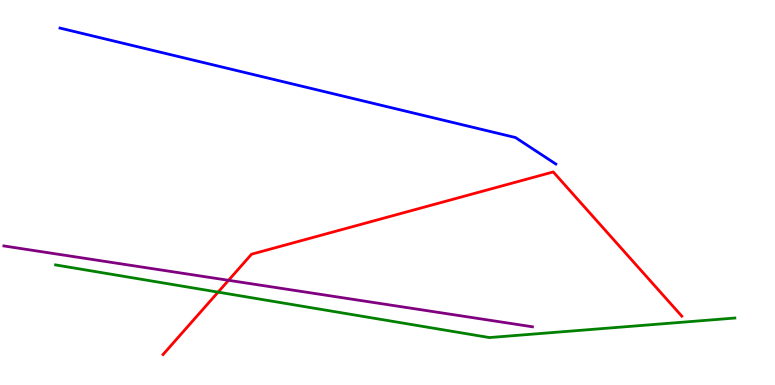[{'lines': ['blue', 'red'], 'intersections': []}, {'lines': ['green', 'red'], 'intersections': [{'x': 2.81, 'y': 2.41}]}, {'lines': ['purple', 'red'], 'intersections': [{'x': 2.95, 'y': 2.72}]}, {'lines': ['blue', 'green'], 'intersections': []}, {'lines': ['blue', 'purple'], 'intersections': []}, {'lines': ['green', 'purple'], 'intersections': []}]